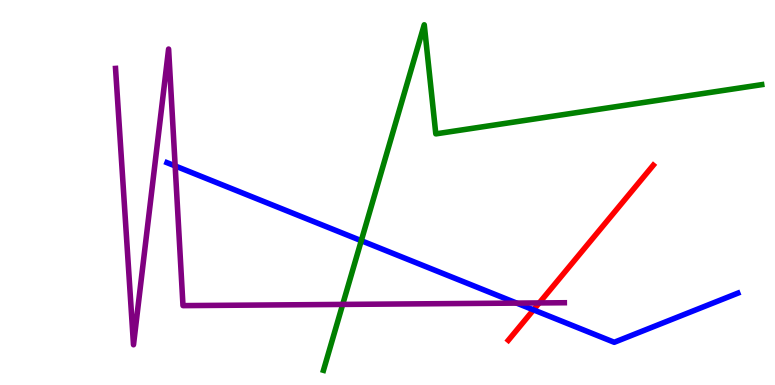[{'lines': ['blue', 'red'], 'intersections': [{'x': 6.88, 'y': 1.95}]}, {'lines': ['green', 'red'], 'intersections': []}, {'lines': ['purple', 'red'], 'intersections': [{'x': 6.96, 'y': 2.13}]}, {'lines': ['blue', 'green'], 'intersections': [{'x': 4.66, 'y': 3.75}]}, {'lines': ['blue', 'purple'], 'intersections': [{'x': 2.26, 'y': 5.69}, {'x': 6.67, 'y': 2.13}]}, {'lines': ['green', 'purple'], 'intersections': [{'x': 4.42, 'y': 2.09}]}]